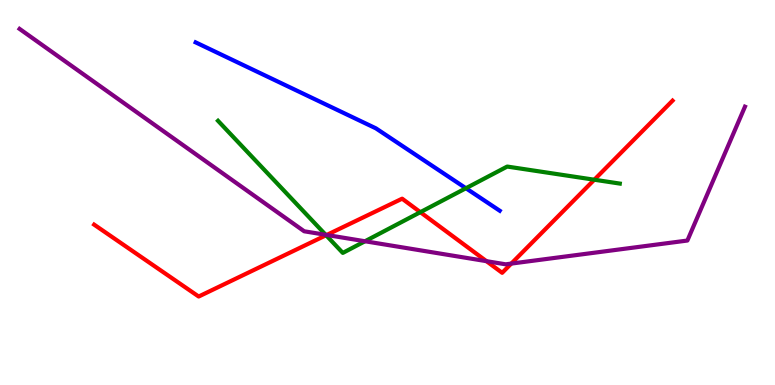[{'lines': ['blue', 'red'], 'intersections': []}, {'lines': ['green', 'red'], 'intersections': [{'x': 4.21, 'y': 3.89}, {'x': 5.42, 'y': 4.49}, {'x': 7.67, 'y': 5.33}]}, {'lines': ['purple', 'red'], 'intersections': [{'x': 4.22, 'y': 3.9}, {'x': 6.28, 'y': 3.22}, {'x': 6.6, 'y': 3.15}]}, {'lines': ['blue', 'green'], 'intersections': [{'x': 6.01, 'y': 5.11}]}, {'lines': ['blue', 'purple'], 'intersections': []}, {'lines': ['green', 'purple'], 'intersections': [{'x': 4.2, 'y': 3.9}, {'x': 4.71, 'y': 3.73}]}]